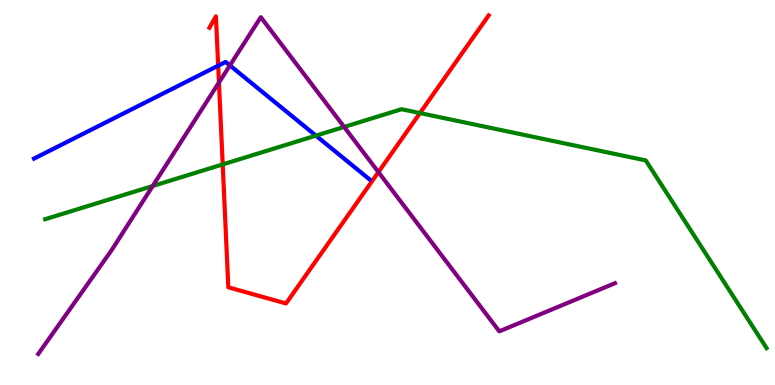[{'lines': ['blue', 'red'], 'intersections': [{'x': 2.82, 'y': 8.29}]}, {'lines': ['green', 'red'], 'intersections': [{'x': 2.87, 'y': 5.73}, {'x': 5.42, 'y': 7.06}]}, {'lines': ['purple', 'red'], 'intersections': [{'x': 2.83, 'y': 7.86}, {'x': 4.88, 'y': 5.53}]}, {'lines': ['blue', 'green'], 'intersections': [{'x': 4.08, 'y': 6.48}]}, {'lines': ['blue', 'purple'], 'intersections': [{'x': 2.97, 'y': 8.3}]}, {'lines': ['green', 'purple'], 'intersections': [{'x': 1.97, 'y': 5.17}, {'x': 4.44, 'y': 6.7}]}]